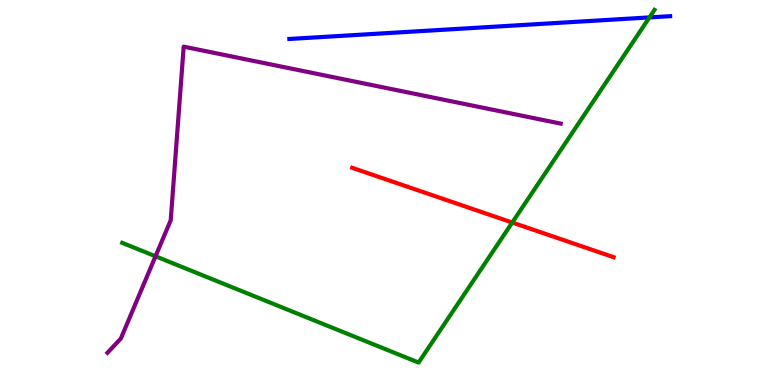[{'lines': ['blue', 'red'], 'intersections': []}, {'lines': ['green', 'red'], 'intersections': [{'x': 6.61, 'y': 4.22}]}, {'lines': ['purple', 'red'], 'intersections': []}, {'lines': ['blue', 'green'], 'intersections': [{'x': 8.38, 'y': 9.55}]}, {'lines': ['blue', 'purple'], 'intersections': []}, {'lines': ['green', 'purple'], 'intersections': [{'x': 2.01, 'y': 3.34}]}]